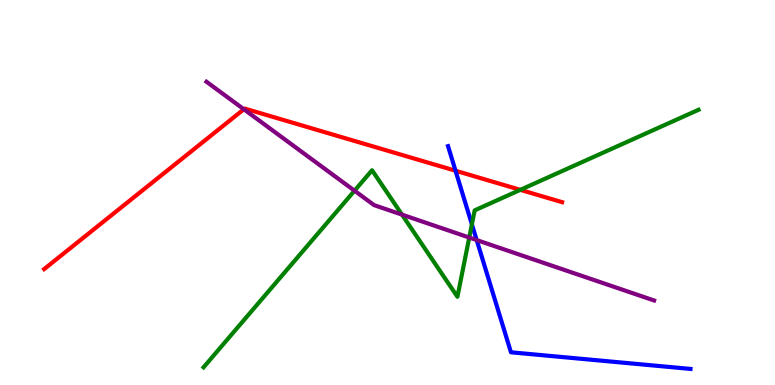[{'lines': ['blue', 'red'], 'intersections': [{'x': 5.88, 'y': 5.57}]}, {'lines': ['green', 'red'], 'intersections': [{'x': 6.71, 'y': 5.07}]}, {'lines': ['purple', 'red'], 'intersections': [{'x': 3.15, 'y': 7.16}]}, {'lines': ['blue', 'green'], 'intersections': [{'x': 6.09, 'y': 4.17}]}, {'lines': ['blue', 'purple'], 'intersections': [{'x': 6.15, 'y': 3.76}]}, {'lines': ['green', 'purple'], 'intersections': [{'x': 4.57, 'y': 5.05}, {'x': 5.19, 'y': 4.43}, {'x': 6.05, 'y': 3.83}]}]